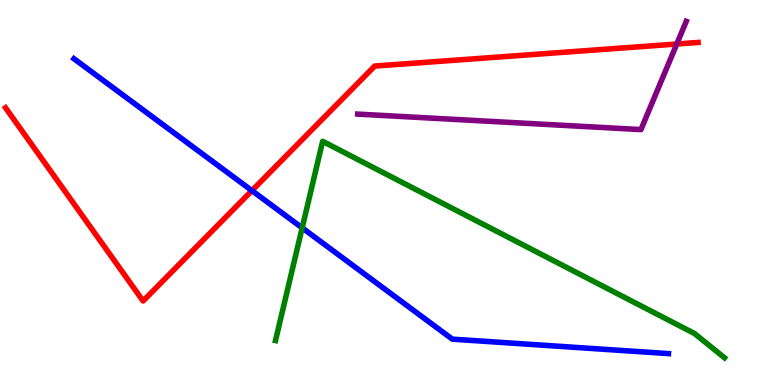[{'lines': ['blue', 'red'], 'intersections': [{'x': 3.25, 'y': 5.05}]}, {'lines': ['green', 'red'], 'intersections': []}, {'lines': ['purple', 'red'], 'intersections': [{'x': 8.73, 'y': 8.86}]}, {'lines': ['blue', 'green'], 'intersections': [{'x': 3.9, 'y': 4.08}]}, {'lines': ['blue', 'purple'], 'intersections': []}, {'lines': ['green', 'purple'], 'intersections': []}]